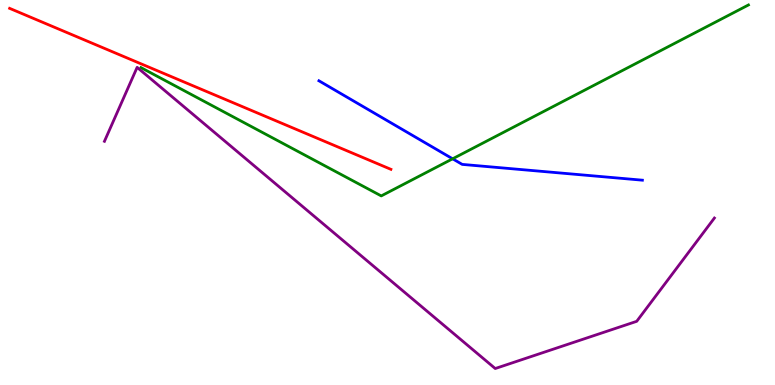[{'lines': ['blue', 'red'], 'intersections': []}, {'lines': ['green', 'red'], 'intersections': []}, {'lines': ['purple', 'red'], 'intersections': []}, {'lines': ['blue', 'green'], 'intersections': [{'x': 5.84, 'y': 5.88}]}, {'lines': ['blue', 'purple'], 'intersections': []}, {'lines': ['green', 'purple'], 'intersections': []}]